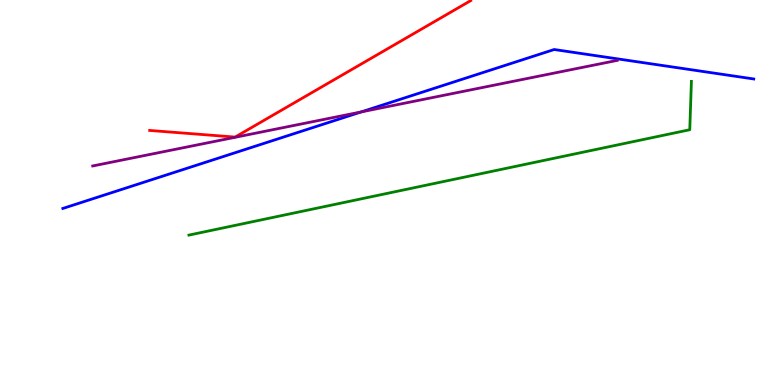[{'lines': ['blue', 'red'], 'intersections': []}, {'lines': ['green', 'red'], 'intersections': []}, {'lines': ['purple', 'red'], 'intersections': []}, {'lines': ['blue', 'green'], 'intersections': []}, {'lines': ['blue', 'purple'], 'intersections': [{'x': 4.66, 'y': 7.09}]}, {'lines': ['green', 'purple'], 'intersections': []}]